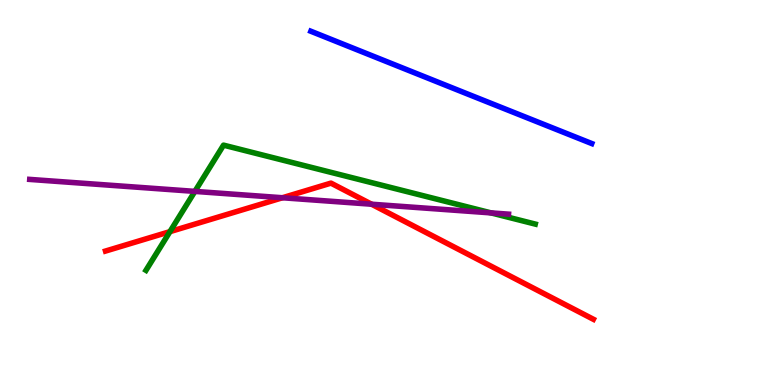[{'lines': ['blue', 'red'], 'intersections': []}, {'lines': ['green', 'red'], 'intersections': [{'x': 2.19, 'y': 3.98}]}, {'lines': ['purple', 'red'], 'intersections': [{'x': 3.64, 'y': 4.86}, {'x': 4.79, 'y': 4.7}]}, {'lines': ['blue', 'green'], 'intersections': []}, {'lines': ['blue', 'purple'], 'intersections': []}, {'lines': ['green', 'purple'], 'intersections': [{'x': 2.51, 'y': 5.03}, {'x': 6.34, 'y': 4.47}]}]